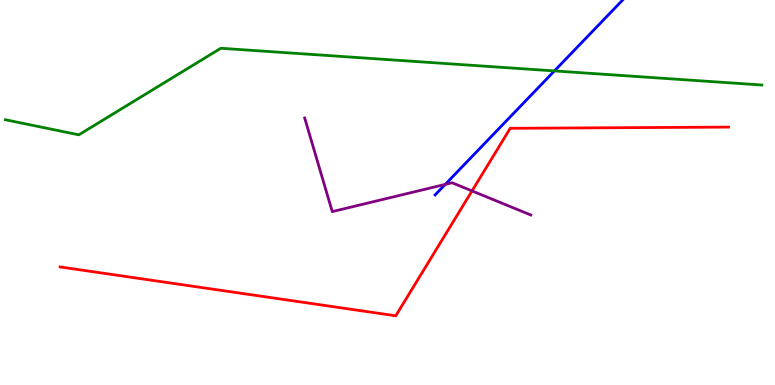[{'lines': ['blue', 'red'], 'intersections': []}, {'lines': ['green', 'red'], 'intersections': []}, {'lines': ['purple', 'red'], 'intersections': [{'x': 6.09, 'y': 5.04}]}, {'lines': ['blue', 'green'], 'intersections': [{'x': 7.15, 'y': 8.16}]}, {'lines': ['blue', 'purple'], 'intersections': [{'x': 5.74, 'y': 5.21}]}, {'lines': ['green', 'purple'], 'intersections': []}]